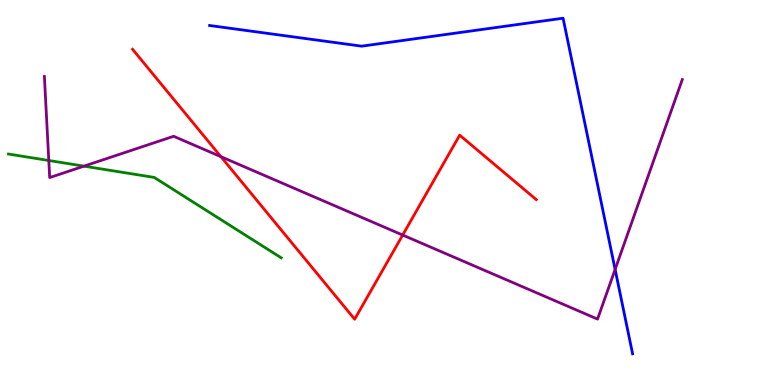[{'lines': ['blue', 'red'], 'intersections': []}, {'lines': ['green', 'red'], 'intersections': []}, {'lines': ['purple', 'red'], 'intersections': [{'x': 2.85, 'y': 5.93}, {'x': 5.2, 'y': 3.89}]}, {'lines': ['blue', 'green'], 'intersections': []}, {'lines': ['blue', 'purple'], 'intersections': [{'x': 7.94, 'y': 3.0}]}, {'lines': ['green', 'purple'], 'intersections': [{'x': 0.63, 'y': 5.83}, {'x': 1.08, 'y': 5.68}]}]